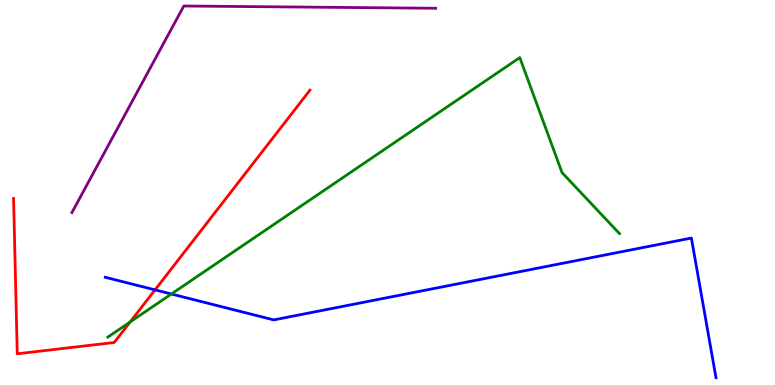[{'lines': ['blue', 'red'], 'intersections': [{'x': 2.0, 'y': 2.47}]}, {'lines': ['green', 'red'], 'intersections': [{'x': 1.68, 'y': 1.64}]}, {'lines': ['purple', 'red'], 'intersections': []}, {'lines': ['blue', 'green'], 'intersections': [{'x': 2.21, 'y': 2.36}]}, {'lines': ['blue', 'purple'], 'intersections': []}, {'lines': ['green', 'purple'], 'intersections': []}]